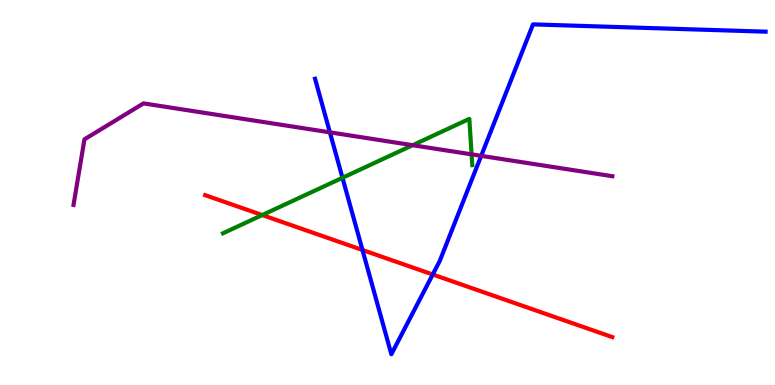[{'lines': ['blue', 'red'], 'intersections': [{'x': 4.68, 'y': 3.51}, {'x': 5.58, 'y': 2.87}]}, {'lines': ['green', 'red'], 'intersections': [{'x': 3.38, 'y': 4.41}]}, {'lines': ['purple', 'red'], 'intersections': []}, {'lines': ['blue', 'green'], 'intersections': [{'x': 4.42, 'y': 5.38}]}, {'lines': ['blue', 'purple'], 'intersections': [{'x': 4.26, 'y': 6.56}, {'x': 6.21, 'y': 5.95}]}, {'lines': ['green', 'purple'], 'intersections': [{'x': 5.32, 'y': 6.23}, {'x': 6.09, 'y': 5.99}]}]